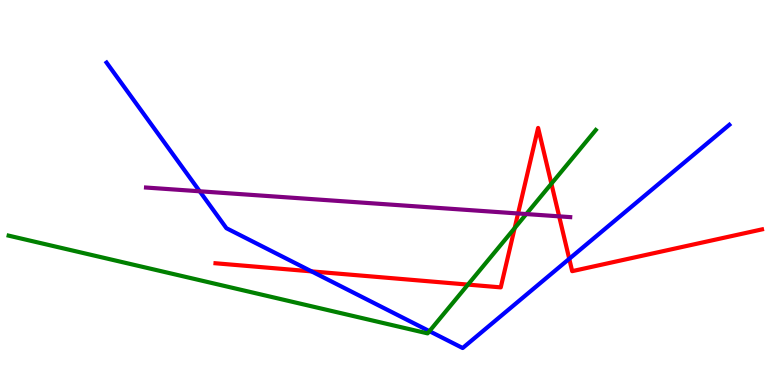[{'lines': ['blue', 'red'], 'intersections': [{'x': 4.02, 'y': 2.95}, {'x': 7.35, 'y': 3.28}]}, {'lines': ['green', 'red'], 'intersections': [{'x': 6.04, 'y': 2.61}, {'x': 6.64, 'y': 4.07}, {'x': 7.11, 'y': 5.23}]}, {'lines': ['purple', 'red'], 'intersections': [{'x': 6.68, 'y': 4.45}, {'x': 7.21, 'y': 4.38}]}, {'lines': ['blue', 'green'], 'intersections': [{'x': 5.54, 'y': 1.4}]}, {'lines': ['blue', 'purple'], 'intersections': [{'x': 2.58, 'y': 5.03}]}, {'lines': ['green', 'purple'], 'intersections': [{'x': 6.79, 'y': 4.44}]}]